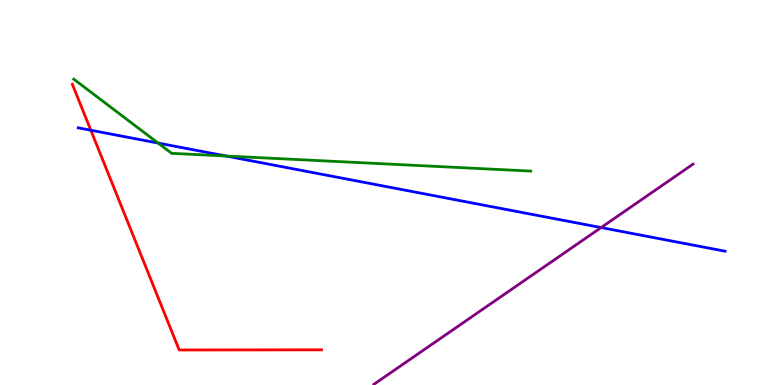[{'lines': ['blue', 'red'], 'intersections': [{'x': 1.17, 'y': 6.62}]}, {'lines': ['green', 'red'], 'intersections': []}, {'lines': ['purple', 'red'], 'intersections': []}, {'lines': ['blue', 'green'], 'intersections': [{'x': 2.04, 'y': 6.28}, {'x': 2.92, 'y': 5.95}]}, {'lines': ['blue', 'purple'], 'intersections': [{'x': 7.76, 'y': 4.09}]}, {'lines': ['green', 'purple'], 'intersections': []}]